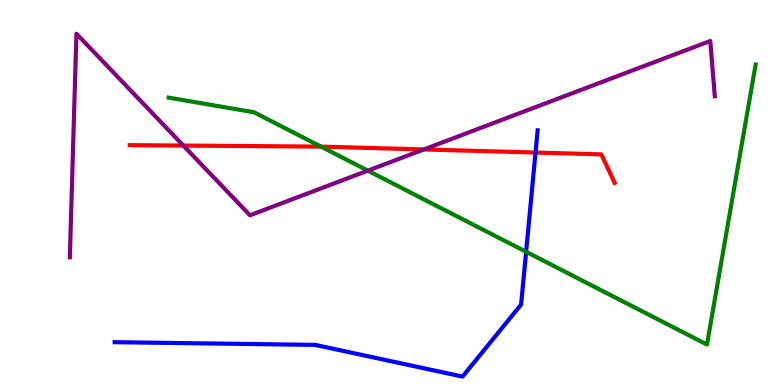[{'lines': ['blue', 'red'], 'intersections': [{'x': 6.91, 'y': 6.04}]}, {'lines': ['green', 'red'], 'intersections': [{'x': 4.14, 'y': 6.19}]}, {'lines': ['purple', 'red'], 'intersections': [{'x': 2.37, 'y': 6.22}, {'x': 5.47, 'y': 6.12}]}, {'lines': ['blue', 'green'], 'intersections': [{'x': 6.79, 'y': 3.46}]}, {'lines': ['blue', 'purple'], 'intersections': []}, {'lines': ['green', 'purple'], 'intersections': [{'x': 4.75, 'y': 5.57}]}]